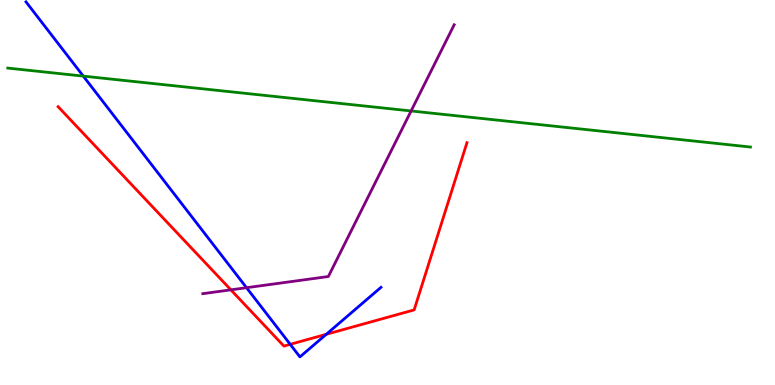[{'lines': ['blue', 'red'], 'intersections': [{'x': 3.74, 'y': 1.06}, {'x': 4.21, 'y': 1.32}]}, {'lines': ['green', 'red'], 'intersections': []}, {'lines': ['purple', 'red'], 'intersections': [{'x': 2.98, 'y': 2.47}]}, {'lines': ['blue', 'green'], 'intersections': [{'x': 1.07, 'y': 8.02}]}, {'lines': ['blue', 'purple'], 'intersections': [{'x': 3.18, 'y': 2.53}]}, {'lines': ['green', 'purple'], 'intersections': [{'x': 5.3, 'y': 7.12}]}]